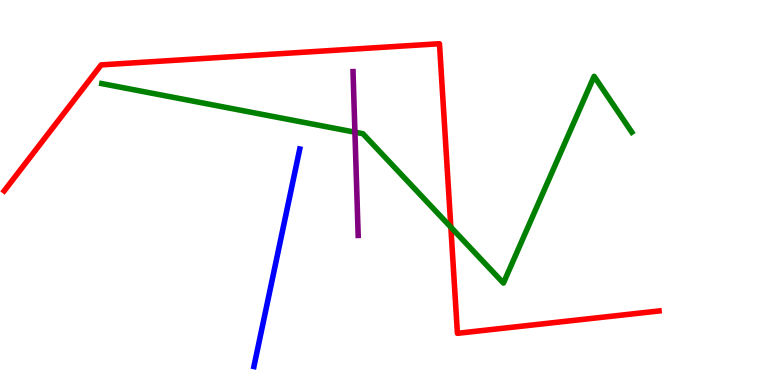[{'lines': ['blue', 'red'], 'intersections': []}, {'lines': ['green', 'red'], 'intersections': [{'x': 5.82, 'y': 4.1}]}, {'lines': ['purple', 'red'], 'intersections': []}, {'lines': ['blue', 'green'], 'intersections': []}, {'lines': ['blue', 'purple'], 'intersections': []}, {'lines': ['green', 'purple'], 'intersections': [{'x': 4.58, 'y': 6.57}]}]